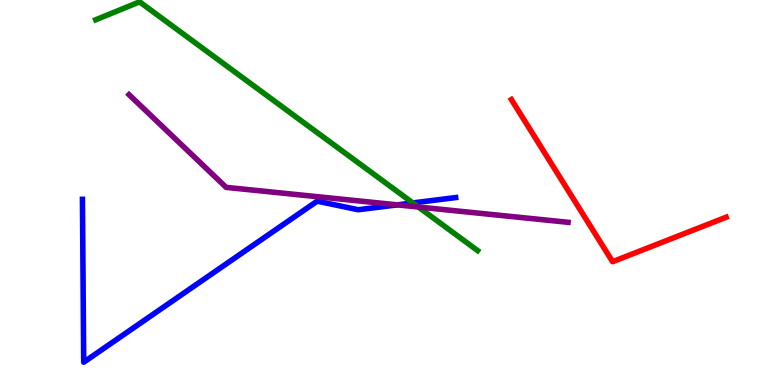[{'lines': ['blue', 'red'], 'intersections': []}, {'lines': ['green', 'red'], 'intersections': []}, {'lines': ['purple', 'red'], 'intersections': []}, {'lines': ['blue', 'green'], 'intersections': [{'x': 5.33, 'y': 4.73}]}, {'lines': ['blue', 'purple'], 'intersections': [{'x': 5.13, 'y': 4.68}]}, {'lines': ['green', 'purple'], 'intersections': [{'x': 5.4, 'y': 4.62}]}]